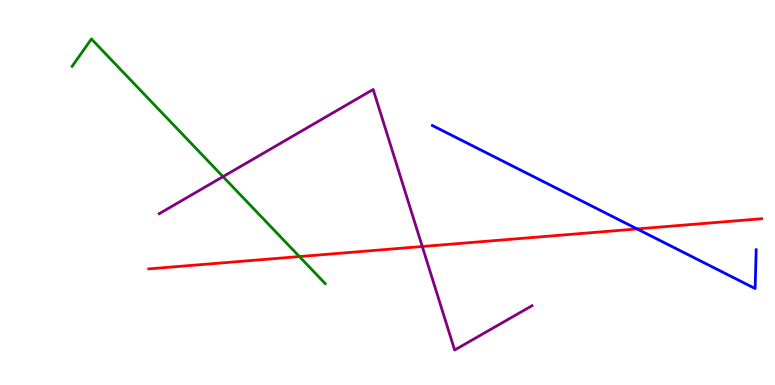[{'lines': ['blue', 'red'], 'intersections': [{'x': 8.22, 'y': 4.05}]}, {'lines': ['green', 'red'], 'intersections': [{'x': 3.86, 'y': 3.34}]}, {'lines': ['purple', 'red'], 'intersections': [{'x': 5.45, 'y': 3.6}]}, {'lines': ['blue', 'green'], 'intersections': []}, {'lines': ['blue', 'purple'], 'intersections': []}, {'lines': ['green', 'purple'], 'intersections': [{'x': 2.88, 'y': 5.41}]}]